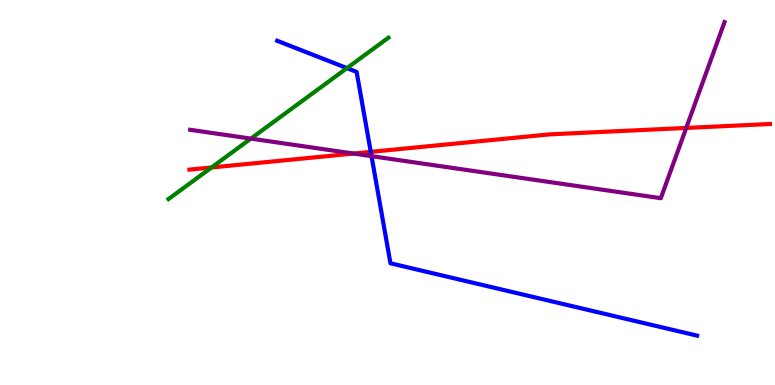[{'lines': ['blue', 'red'], 'intersections': [{'x': 4.78, 'y': 6.06}]}, {'lines': ['green', 'red'], 'intersections': [{'x': 2.73, 'y': 5.65}]}, {'lines': ['purple', 'red'], 'intersections': [{'x': 4.56, 'y': 6.01}, {'x': 8.85, 'y': 6.68}]}, {'lines': ['blue', 'green'], 'intersections': [{'x': 4.48, 'y': 8.23}]}, {'lines': ['blue', 'purple'], 'intersections': [{'x': 4.79, 'y': 5.94}]}, {'lines': ['green', 'purple'], 'intersections': [{'x': 3.24, 'y': 6.4}]}]